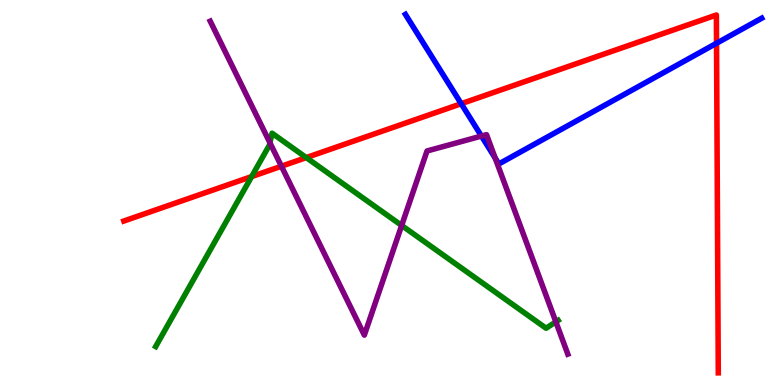[{'lines': ['blue', 'red'], 'intersections': [{'x': 5.95, 'y': 7.31}, {'x': 9.25, 'y': 8.88}]}, {'lines': ['green', 'red'], 'intersections': [{'x': 3.25, 'y': 5.41}, {'x': 3.95, 'y': 5.91}]}, {'lines': ['purple', 'red'], 'intersections': [{'x': 3.63, 'y': 5.68}]}, {'lines': ['blue', 'green'], 'intersections': []}, {'lines': ['blue', 'purple'], 'intersections': [{'x': 6.21, 'y': 6.47}, {'x': 6.39, 'y': 5.89}]}, {'lines': ['green', 'purple'], 'intersections': [{'x': 3.48, 'y': 6.29}, {'x': 5.18, 'y': 4.14}, {'x': 7.17, 'y': 1.64}]}]